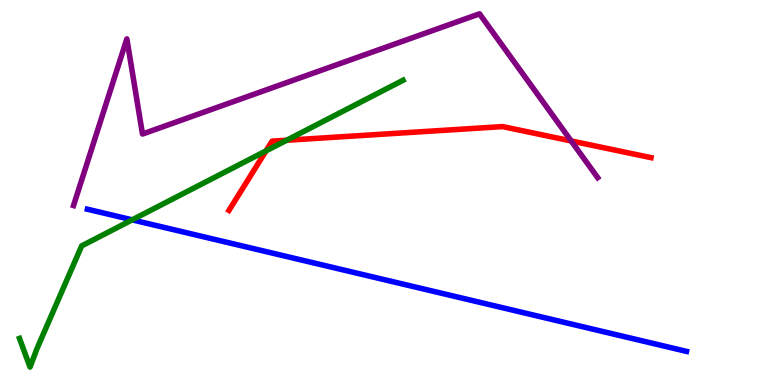[{'lines': ['blue', 'red'], 'intersections': []}, {'lines': ['green', 'red'], 'intersections': [{'x': 3.43, 'y': 6.08}, {'x': 3.7, 'y': 6.36}]}, {'lines': ['purple', 'red'], 'intersections': [{'x': 7.37, 'y': 6.34}]}, {'lines': ['blue', 'green'], 'intersections': [{'x': 1.71, 'y': 4.29}]}, {'lines': ['blue', 'purple'], 'intersections': []}, {'lines': ['green', 'purple'], 'intersections': []}]